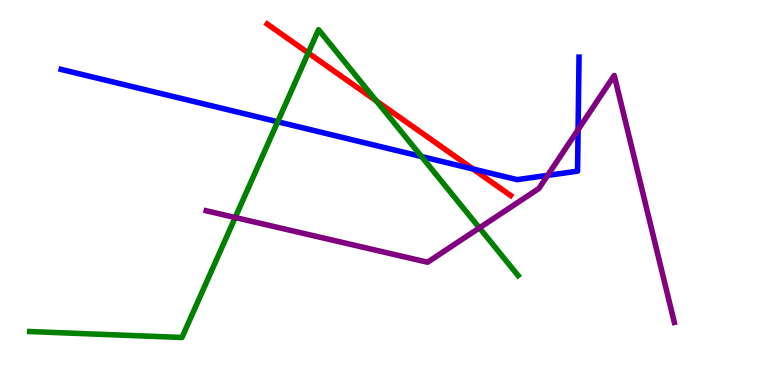[{'lines': ['blue', 'red'], 'intersections': [{'x': 6.1, 'y': 5.61}]}, {'lines': ['green', 'red'], 'intersections': [{'x': 3.98, 'y': 8.63}, {'x': 4.86, 'y': 7.38}]}, {'lines': ['purple', 'red'], 'intersections': []}, {'lines': ['blue', 'green'], 'intersections': [{'x': 3.58, 'y': 6.84}, {'x': 5.44, 'y': 5.93}]}, {'lines': ['blue', 'purple'], 'intersections': [{'x': 7.07, 'y': 5.45}, {'x': 7.46, 'y': 6.63}]}, {'lines': ['green', 'purple'], 'intersections': [{'x': 3.03, 'y': 4.35}, {'x': 6.19, 'y': 4.08}]}]